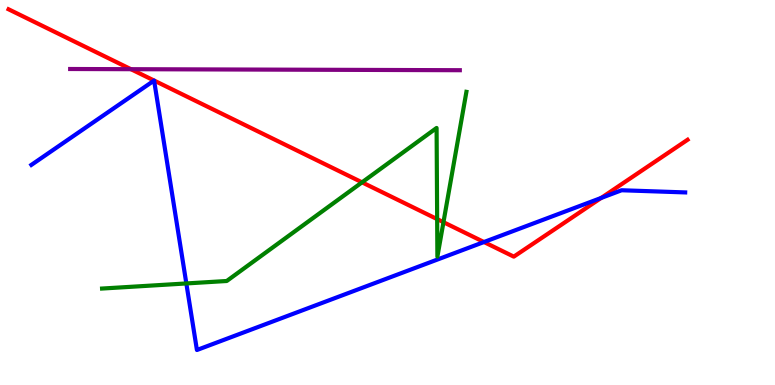[{'lines': ['blue', 'red'], 'intersections': [{'x': 6.24, 'y': 3.71}, {'x': 7.76, 'y': 4.86}]}, {'lines': ['green', 'red'], 'intersections': [{'x': 4.67, 'y': 5.26}, {'x': 5.64, 'y': 4.31}, {'x': 5.72, 'y': 4.23}]}, {'lines': ['purple', 'red'], 'intersections': [{'x': 1.69, 'y': 8.2}]}, {'lines': ['blue', 'green'], 'intersections': [{'x': 2.4, 'y': 2.64}]}, {'lines': ['blue', 'purple'], 'intersections': []}, {'lines': ['green', 'purple'], 'intersections': []}]